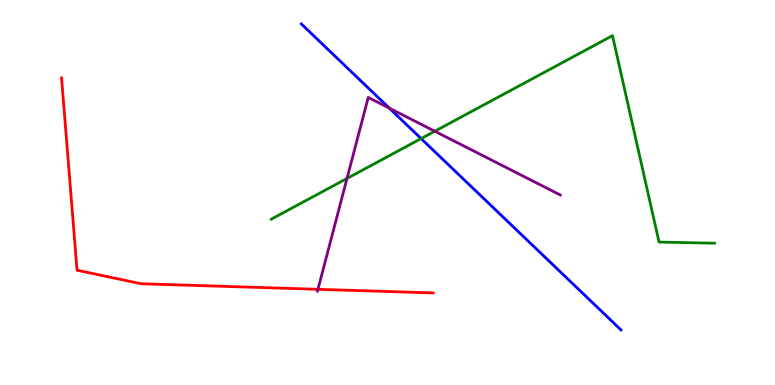[{'lines': ['blue', 'red'], 'intersections': []}, {'lines': ['green', 'red'], 'intersections': []}, {'lines': ['purple', 'red'], 'intersections': [{'x': 4.1, 'y': 2.49}]}, {'lines': ['blue', 'green'], 'intersections': [{'x': 5.43, 'y': 6.4}]}, {'lines': ['blue', 'purple'], 'intersections': [{'x': 5.02, 'y': 7.19}]}, {'lines': ['green', 'purple'], 'intersections': [{'x': 4.48, 'y': 5.36}, {'x': 5.61, 'y': 6.59}]}]